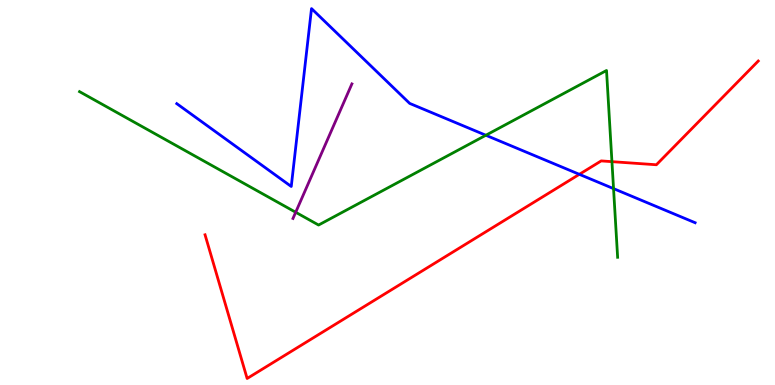[{'lines': ['blue', 'red'], 'intersections': [{'x': 7.48, 'y': 5.47}]}, {'lines': ['green', 'red'], 'intersections': [{'x': 7.9, 'y': 5.8}]}, {'lines': ['purple', 'red'], 'intersections': []}, {'lines': ['blue', 'green'], 'intersections': [{'x': 6.27, 'y': 6.49}, {'x': 7.92, 'y': 5.1}]}, {'lines': ['blue', 'purple'], 'intersections': []}, {'lines': ['green', 'purple'], 'intersections': [{'x': 3.82, 'y': 4.49}]}]